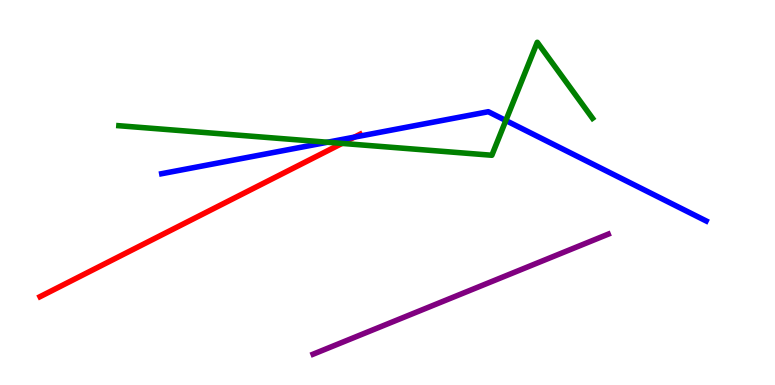[{'lines': ['blue', 'red'], 'intersections': [{'x': 4.57, 'y': 6.44}]}, {'lines': ['green', 'red'], 'intersections': [{'x': 4.41, 'y': 6.28}]}, {'lines': ['purple', 'red'], 'intersections': []}, {'lines': ['blue', 'green'], 'intersections': [{'x': 4.23, 'y': 6.31}, {'x': 6.53, 'y': 6.87}]}, {'lines': ['blue', 'purple'], 'intersections': []}, {'lines': ['green', 'purple'], 'intersections': []}]